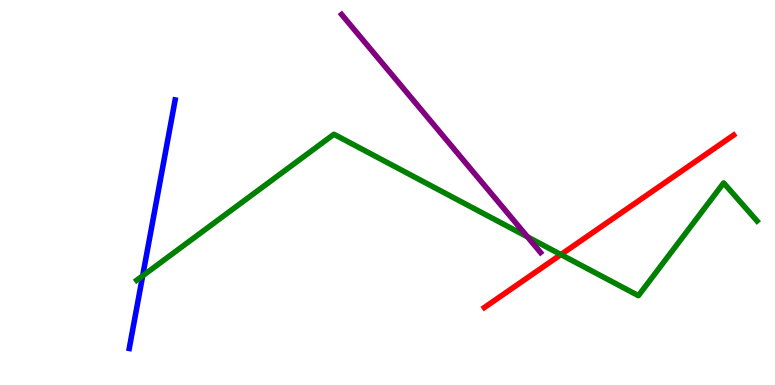[{'lines': ['blue', 'red'], 'intersections': []}, {'lines': ['green', 'red'], 'intersections': [{'x': 7.24, 'y': 3.39}]}, {'lines': ['purple', 'red'], 'intersections': []}, {'lines': ['blue', 'green'], 'intersections': [{'x': 1.84, 'y': 2.84}]}, {'lines': ['blue', 'purple'], 'intersections': []}, {'lines': ['green', 'purple'], 'intersections': [{'x': 6.81, 'y': 3.85}]}]